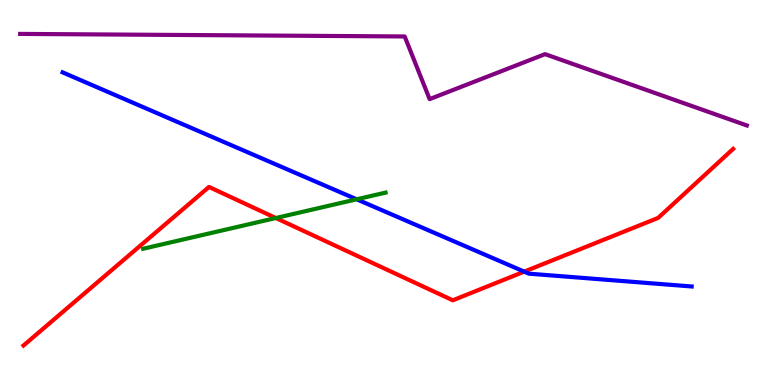[{'lines': ['blue', 'red'], 'intersections': [{'x': 6.76, 'y': 2.94}]}, {'lines': ['green', 'red'], 'intersections': [{'x': 3.56, 'y': 4.34}]}, {'lines': ['purple', 'red'], 'intersections': []}, {'lines': ['blue', 'green'], 'intersections': [{'x': 4.6, 'y': 4.82}]}, {'lines': ['blue', 'purple'], 'intersections': []}, {'lines': ['green', 'purple'], 'intersections': []}]